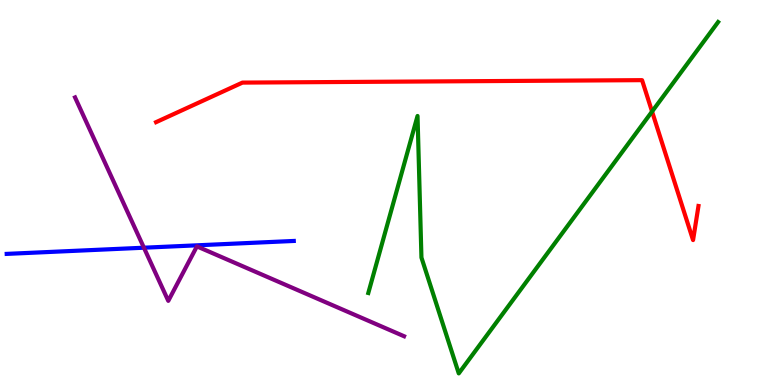[{'lines': ['blue', 'red'], 'intersections': []}, {'lines': ['green', 'red'], 'intersections': [{'x': 8.41, 'y': 7.1}]}, {'lines': ['purple', 'red'], 'intersections': []}, {'lines': ['blue', 'green'], 'intersections': []}, {'lines': ['blue', 'purple'], 'intersections': [{'x': 1.86, 'y': 3.57}]}, {'lines': ['green', 'purple'], 'intersections': []}]